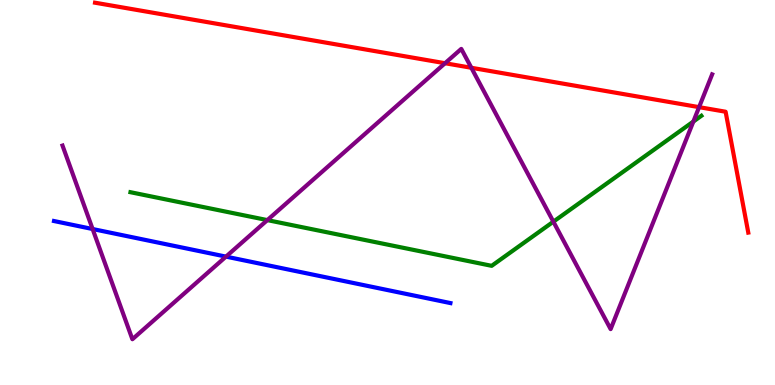[{'lines': ['blue', 'red'], 'intersections': []}, {'lines': ['green', 'red'], 'intersections': []}, {'lines': ['purple', 'red'], 'intersections': [{'x': 5.74, 'y': 8.36}, {'x': 6.08, 'y': 8.24}, {'x': 9.02, 'y': 7.22}]}, {'lines': ['blue', 'green'], 'intersections': []}, {'lines': ['blue', 'purple'], 'intersections': [{'x': 1.2, 'y': 4.05}, {'x': 2.92, 'y': 3.33}]}, {'lines': ['green', 'purple'], 'intersections': [{'x': 3.45, 'y': 4.28}, {'x': 7.14, 'y': 4.24}, {'x': 8.95, 'y': 6.84}]}]